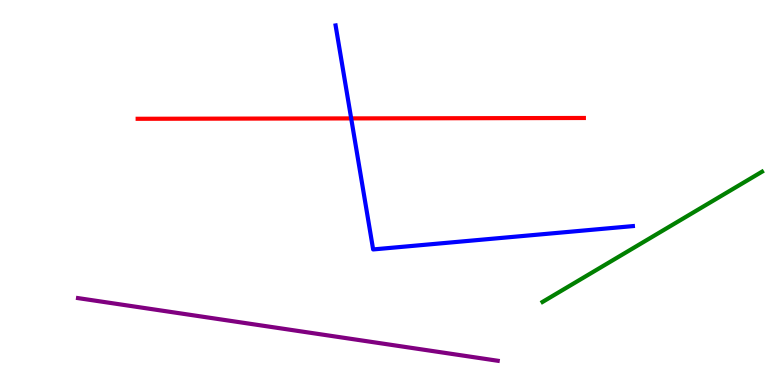[{'lines': ['blue', 'red'], 'intersections': [{'x': 4.53, 'y': 6.92}]}, {'lines': ['green', 'red'], 'intersections': []}, {'lines': ['purple', 'red'], 'intersections': []}, {'lines': ['blue', 'green'], 'intersections': []}, {'lines': ['blue', 'purple'], 'intersections': []}, {'lines': ['green', 'purple'], 'intersections': []}]